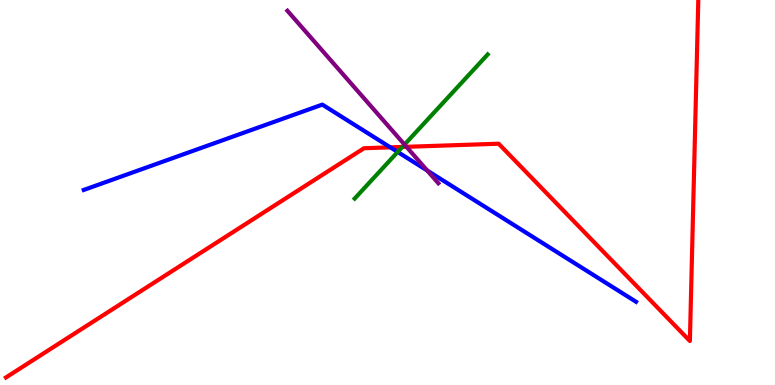[{'lines': ['blue', 'red'], 'intersections': [{'x': 5.04, 'y': 6.17}]}, {'lines': ['green', 'red'], 'intersections': [{'x': 5.19, 'y': 6.18}]}, {'lines': ['purple', 'red'], 'intersections': [{'x': 5.24, 'y': 6.19}]}, {'lines': ['blue', 'green'], 'intersections': [{'x': 5.13, 'y': 6.05}]}, {'lines': ['blue', 'purple'], 'intersections': [{'x': 5.51, 'y': 5.57}]}, {'lines': ['green', 'purple'], 'intersections': [{'x': 5.22, 'y': 6.24}]}]